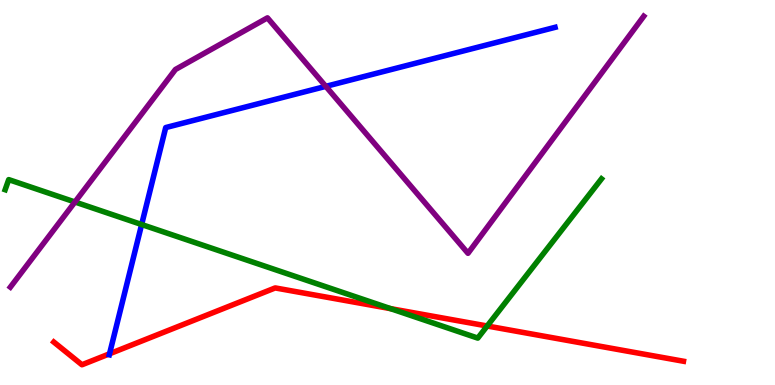[{'lines': ['blue', 'red'], 'intersections': [{'x': 1.41, 'y': 0.81}]}, {'lines': ['green', 'red'], 'intersections': [{'x': 5.04, 'y': 1.98}, {'x': 6.29, 'y': 1.53}]}, {'lines': ['purple', 'red'], 'intersections': []}, {'lines': ['blue', 'green'], 'intersections': [{'x': 1.83, 'y': 4.17}]}, {'lines': ['blue', 'purple'], 'intersections': [{'x': 4.2, 'y': 7.76}]}, {'lines': ['green', 'purple'], 'intersections': [{'x': 0.967, 'y': 4.75}]}]